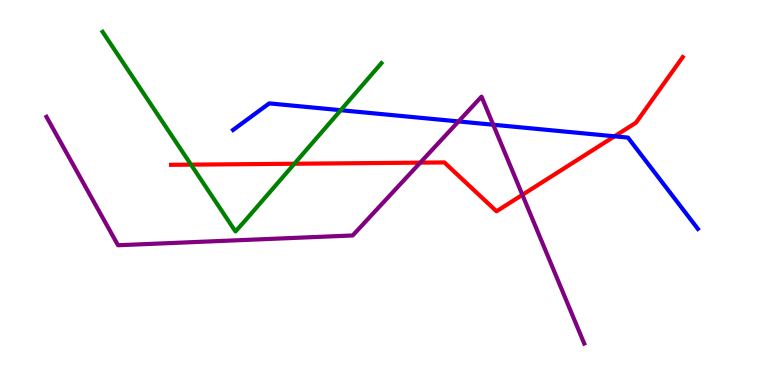[{'lines': ['blue', 'red'], 'intersections': [{'x': 7.93, 'y': 6.46}]}, {'lines': ['green', 'red'], 'intersections': [{'x': 2.46, 'y': 5.72}, {'x': 3.8, 'y': 5.75}]}, {'lines': ['purple', 'red'], 'intersections': [{'x': 5.42, 'y': 5.78}, {'x': 6.74, 'y': 4.94}]}, {'lines': ['blue', 'green'], 'intersections': [{'x': 4.4, 'y': 7.14}]}, {'lines': ['blue', 'purple'], 'intersections': [{'x': 5.92, 'y': 6.85}, {'x': 6.36, 'y': 6.76}]}, {'lines': ['green', 'purple'], 'intersections': []}]